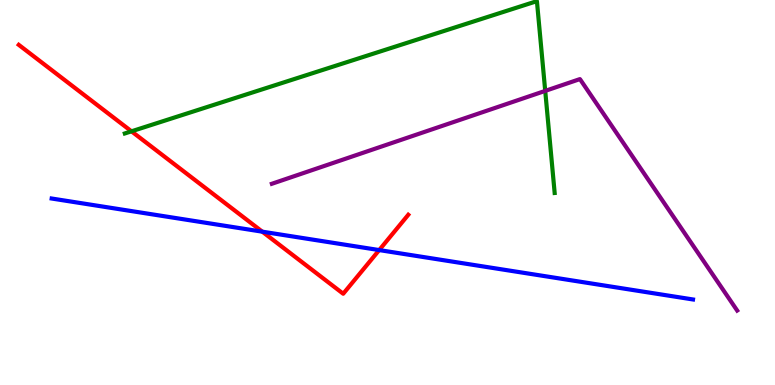[{'lines': ['blue', 'red'], 'intersections': [{'x': 3.38, 'y': 3.98}, {'x': 4.89, 'y': 3.5}]}, {'lines': ['green', 'red'], 'intersections': [{'x': 1.7, 'y': 6.59}]}, {'lines': ['purple', 'red'], 'intersections': []}, {'lines': ['blue', 'green'], 'intersections': []}, {'lines': ['blue', 'purple'], 'intersections': []}, {'lines': ['green', 'purple'], 'intersections': [{'x': 7.04, 'y': 7.64}]}]